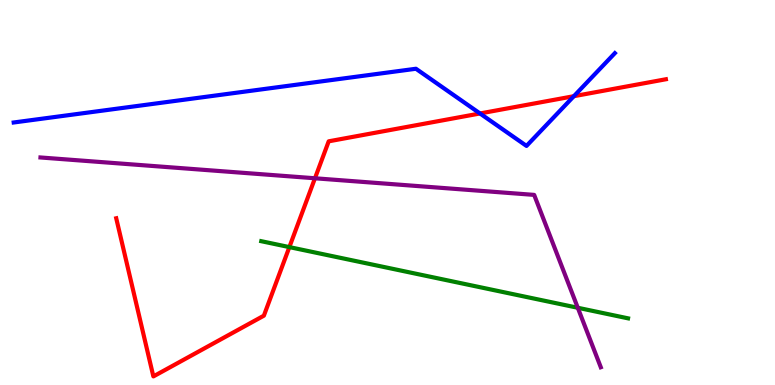[{'lines': ['blue', 'red'], 'intersections': [{'x': 6.19, 'y': 7.05}, {'x': 7.4, 'y': 7.5}]}, {'lines': ['green', 'red'], 'intersections': [{'x': 3.73, 'y': 3.58}]}, {'lines': ['purple', 'red'], 'intersections': [{'x': 4.06, 'y': 5.37}]}, {'lines': ['blue', 'green'], 'intersections': []}, {'lines': ['blue', 'purple'], 'intersections': []}, {'lines': ['green', 'purple'], 'intersections': [{'x': 7.46, 'y': 2.01}]}]